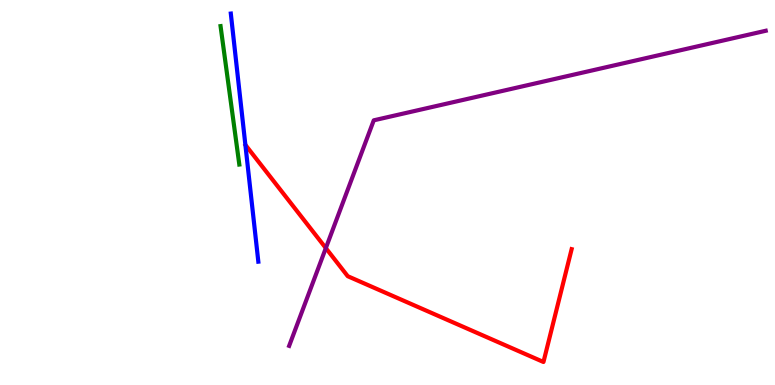[{'lines': ['blue', 'red'], 'intersections': []}, {'lines': ['green', 'red'], 'intersections': []}, {'lines': ['purple', 'red'], 'intersections': [{'x': 4.2, 'y': 3.56}]}, {'lines': ['blue', 'green'], 'intersections': []}, {'lines': ['blue', 'purple'], 'intersections': []}, {'lines': ['green', 'purple'], 'intersections': []}]